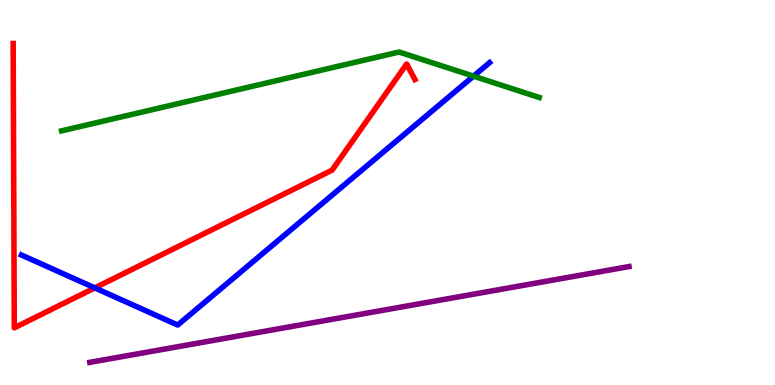[{'lines': ['blue', 'red'], 'intersections': [{'x': 1.22, 'y': 2.52}]}, {'lines': ['green', 'red'], 'intersections': []}, {'lines': ['purple', 'red'], 'intersections': []}, {'lines': ['blue', 'green'], 'intersections': [{'x': 6.11, 'y': 8.02}]}, {'lines': ['blue', 'purple'], 'intersections': []}, {'lines': ['green', 'purple'], 'intersections': []}]